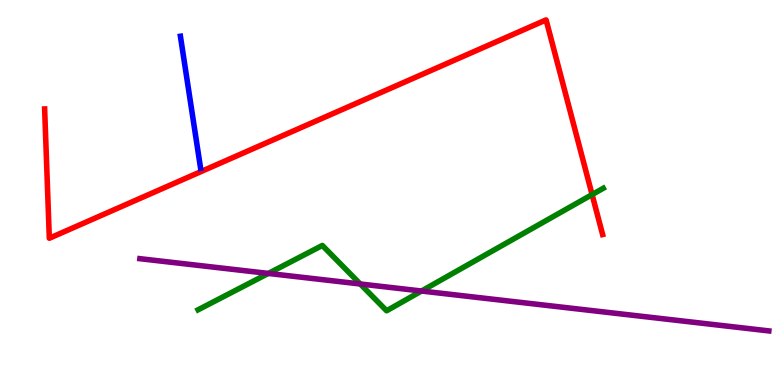[{'lines': ['blue', 'red'], 'intersections': []}, {'lines': ['green', 'red'], 'intersections': [{'x': 7.64, 'y': 4.95}]}, {'lines': ['purple', 'red'], 'intersections': []}, {'lines': ['blue', 'green'], 'intersections': []}, {'lines': ['blue', 'purple'], 'intersections': []}, {'lines': ['green', 'purple'], 'intersections': [{'x': 3.46, 'y': 2.9}, {'x': 4.65, 'y': 2.62}, {'x': 5.44, 'y': 2.44}]}]